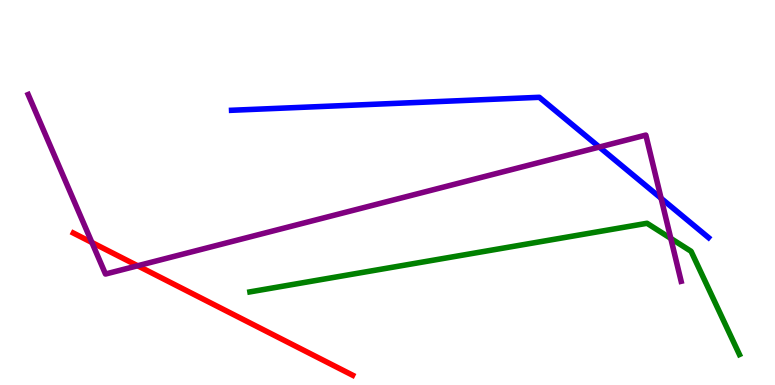[{'lines': ['blue', 'red'], 'intersections': []}, {'lines': ['green', 'red'], 'intersections': []}, {'lines': ['purple', 'red'], 'intersections': [{'x': 1.19, 'y': 3.7}, {'x': 1.78, 'y': 3.1}]}, {'lines': ['blue', 'green'], 'intersections': []}, {'lines': ['blue', 'purple'], 'intersections': [{'x': 7.73, 'y': 6.18}, {'x': 8.53, 'y': 4.85}]}, {'lines': ['green', 'purple'], 'intersections': [{'x': 8.66, 'y': 3.81}]}]